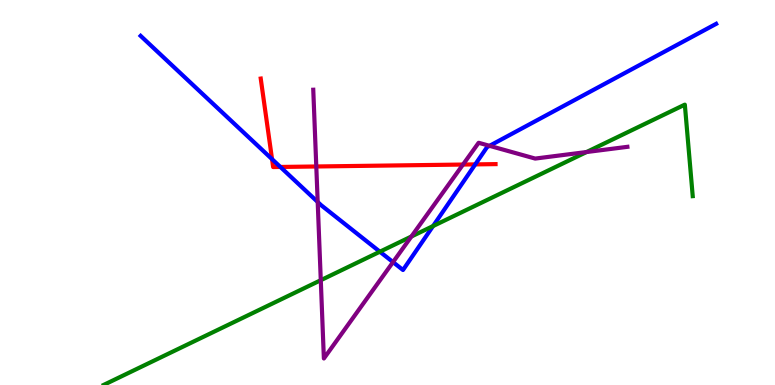[{'lines': ['blue', 'red'], 'intersections': [{'x': 3.51, 'y': 5.87}, {'x': 3.62, 'y': 5.66}, {'x': 6.13, 'y': 5.73}]}, {'lines': ['green', 'red'], 'intersections': []}, {'lines': ['purple', 'red'], 'intersections': [{'x': 4.08, 'y': 5.68}, {'x': 5.97, 'y': 5.73}]}, {'lines': ['blue', 'green'], 'intersections': [{'x': 4.9, 'y': 3.46}, {'x': 5.59, 'y': 4.13}]}, {'lines': ['blue', 'purple'], 'intersections': [{'x': 4.1, 'y': 4.75}, {'x': 5.07, 'y': 3.19}, {'x': 6.32, 'y': 6.21}]}, {'lines': ['green', 'purple'], 'intersections': [{'x': 4.14, 'y': 2.72}, {'x': 5.31, 'y': 3.86}, {'x': 7.57, 'y': 6.05}]}]